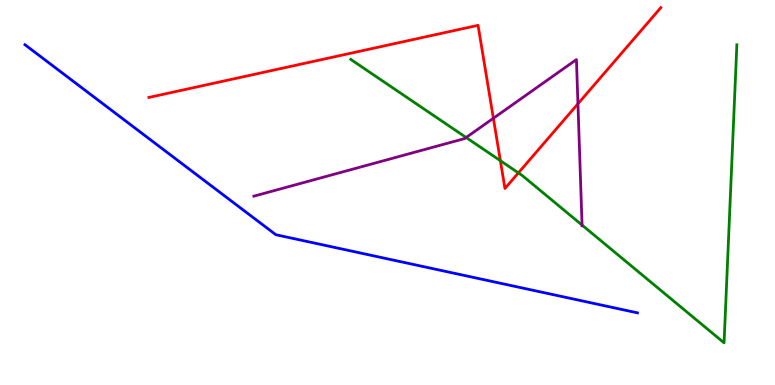[{'lines': ['blue', 'red'], 'intersections': []}, {'lines': ['green', 'red'], 'intersections': [{'x': 6.46, 'y': 5.83}, {'x': 6.69, 'y': 5.51}]}, {'lines': ['purple', 'red'], 'intersections': [{'x': 6.37, 'y': 6.93}, {'x': 7.46, 'y': 7.3}]}, {'lines': ['blue', 'green'], 'intersections': []}, {'lines': ['blue', 'purple'], 'intersections': []}, {'lines': ['green', 'purple'], 'intersections': [{'x': 6.01, 'y': 6.43}, {'x': 7.51, 'y': 4.15}]}]